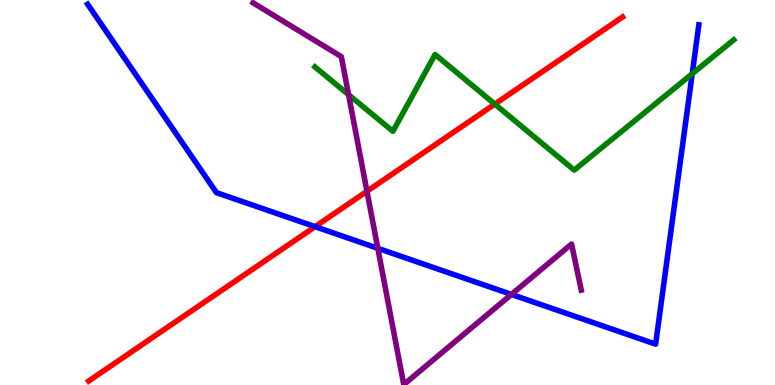[{'lines': ['blue', 'red'], 'intersections': [{'x': 4.07, 'y': 4.11}]}, {'lines': ['green', 'red'], 'intersections': [{'x': 6.38, 'y': 7.3}]}, {'lines': ['purple', 'red'], 'intersections': [{'x': 4.73, 'y': 5.03}]}, {'lines': ['blue', 'green'], 'intersections': [{'x': 8.93, 'y': 8.08}]}, {'lines': ['blue', 'purple'], 'intersections': [{'x': 4.88, 'y': 3.55}, {'x': 6.6, 'y': 2.35}]}, {'lines': ['green', 'purple'], 'intersections': [{'x': 4.5, 'y': 7.54}]}]